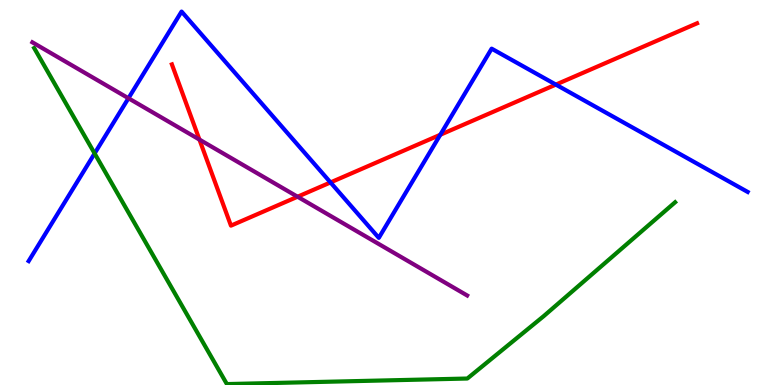[{'lines': ['blue', 'red'], 'intersections': [{'x': 4.26, 'y': 5.26}, {'x': 5.68, 'y': 6.5}, {'x': 7.17, 'y': 7.8}]}, {'lines': ['green', 'red'], 'intersections': []}, {'lines': ['purple', 'red'], 'intersections': [{'x': 2.57, 'y': 6.37}, {'x': 3.84, 'y': 4.89}]}, {'lines': ['blue', 'green'], 'intersections': [{'x': 1.22, 'y': 6.01}]}, {'lines': ['blue', 'purple'], 'intersections': [{'x': 1.66, 'y': 7.45}]}, {'lines': ['green', 'purple'], 'intersections': []}]